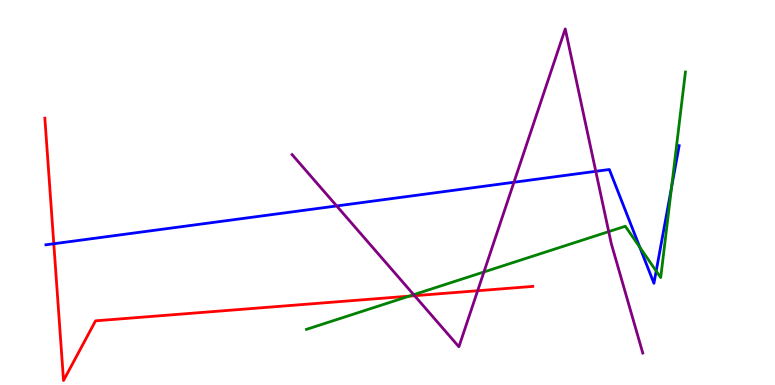[{'lines': ['blue', 'red'], 'intersections': [{'x': 0.694, 'y': 3.67}]}, {'lines': ['green', 'red'], 'intersections': [{'x': 5.28, 'y': 2.31}]}, {'lines': ['purple', 'red'], 'intersections': [{'x': 5.35, 'y': 2.32}, {'x': 6.16, 'y': 2.45}]}, {'lines': ['blue', 'green'], 'intersections': [{'x': 8.26, 'y': 3.58}, {'x': 8.47, 'y': 2.96}, {'x': 8.67, 'y': 5.15}]}, {'lines': ['blue', 'purple'], 'intersections': [{'x': 4.34, 'y': 4.65}, {'x': 6.63, 'y': 5.27}, {'x': 7.69, 'y': 5.55}]}, {'lines': ['green', 'purple'], 'intersections': [{'x': 5.34, 'y': 2.35}, {'x': 6.24, 'y': 2.94}, {'x': 7.85, 'y': 3.98}]}]